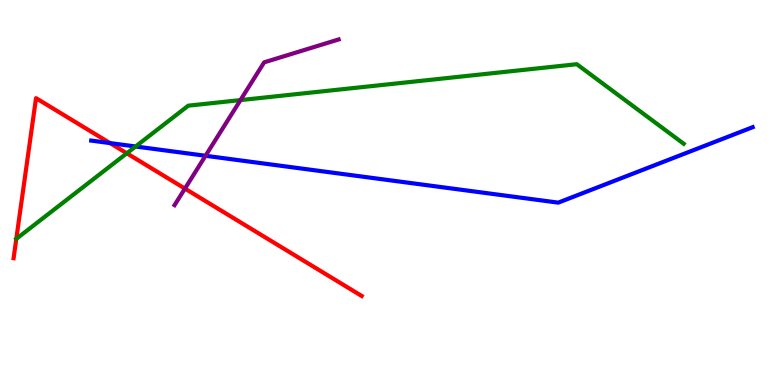[{'lines': ['blue', 'red'], 'intersections': [{'x': 1.42, 'y': 6.28}]}, {'lines': ['green', 'red'], 'intersections': [{'x': 0.21, 'y': 3.8}, {'x': 1.64, 'y': 6.02}]}, {'lines': ['purple', 'red'], 'intersections': [{'x': 2.39, 'y': 5.1}]}, {'lines': ['blue', 'green'], 'intersections': [{'x': 1.75, 'y': 6.2}]}, {'lines': ['blue', 'purple'], 'intersections': [{'x': 2.65, 'y': 5.95}]}, {'lines': ['green', 'purple'], 'intersections': [{'x': 3.1, 'y': 7.4}]}]